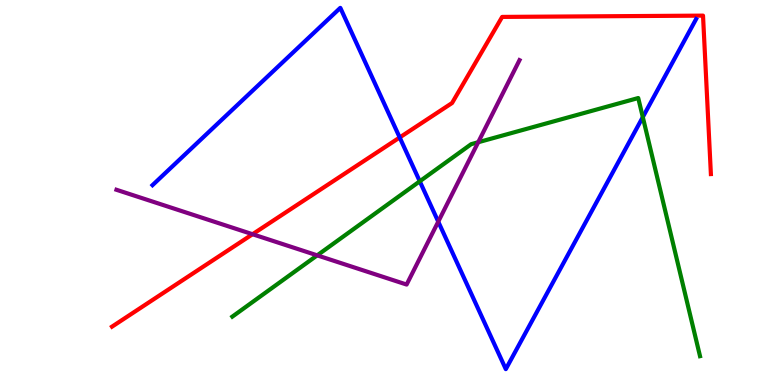[{'lines': ['blue', 'red'], 'intersections': [{'x': 5.16, 'y': 6.43}]}, {'lines': ['green', 'red'], 'intersections': []}, {'lines': ['purple', 'red'], 'intersections': [{'x': 3.26, 'y': 3.92}]}, {'lines': ['blue', 'green'], 'intersections': [{'x': 5.42, 'y': 5.29}, {'x': 8.29, 'y': 6.96}]}, {'lines': ['blue', 'purple'], 'intersections': [{'x': 5.65, 'y': 4.24}]}, {'lines': ['green', 'purple'], 'intersections': [{'x': 4.09, 'y': 3.37}, {'x': 6.17, 'y': 6.31}]}]